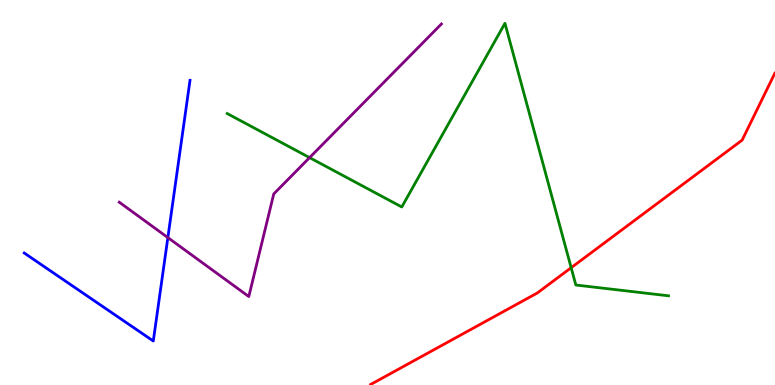[{'lines': ['blue', 'red'], 'intersections': []}, {'lines': ['green', 'red'], 'intersections': [{'x': 7.37, 'y': 3.05}]}, {'lines': ['purple', 'red'], 'intersections': []}, {'lines': ['blue', 'green'], 'intersections': []}, {'lines': ['blue', 'purple'], 'intersections': [{'x': 2.17, 'y': 3.83}]}, {'lines': ['green', 'purple'], 'intersections': [{'x': 3.99, 'y': 5.91}]}]